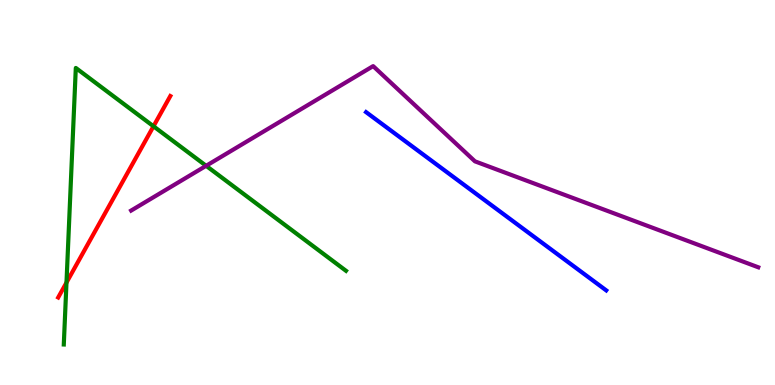[{'lines': ['blue', 'red'], 'intersections': []}, {'lines': ['green', 'red'], 'intersections': [{'x': 0.858, 'y': 2.66}, {'x': 1.98, 'y': 6.72}]}, {'lines': ['purple', 'red'], 'intersections': []}, {'lines': ['blue', 'green'], 'intersections': []}, {'lines': ['blue', 'purple'], 'intersections': []}, {'lines': ['green', 'purple'], 'intersections': [{'x': 2.66, 'y': 5.69}]}]